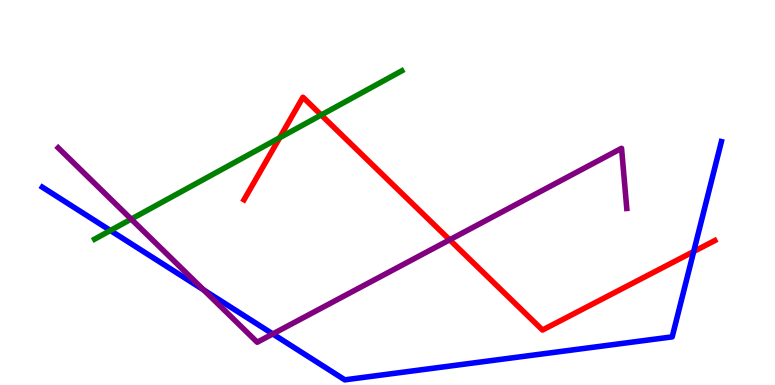[{'lines': ['blue', 'red'], 'intersections': [{'x': 8.95, 'y': 3.47}]}, {'lines': ['green', 'red'], 'intersections': [{'x': 3.61, 'y': 6.42}, {'x': 4.14, 'y': 7.01}]}, {'lines': ['purple', 'red'], 'intersections': [{'x': 5.8, 'y': 3.77}]}, {'lines': ['blue', 'green'], 'intersections': [{'x': 1.42, 'y': 4.01}]}, {'lines': ['blue', 'purple'], 'intersections': [{'x': 2.63, 'y': 2.47}, {'x': 3.52, 'y': 1.33}]}, {'lines': ['green', 'purple'], 'intersections': [{'x': 1.69, 'y': 4.31}]}]